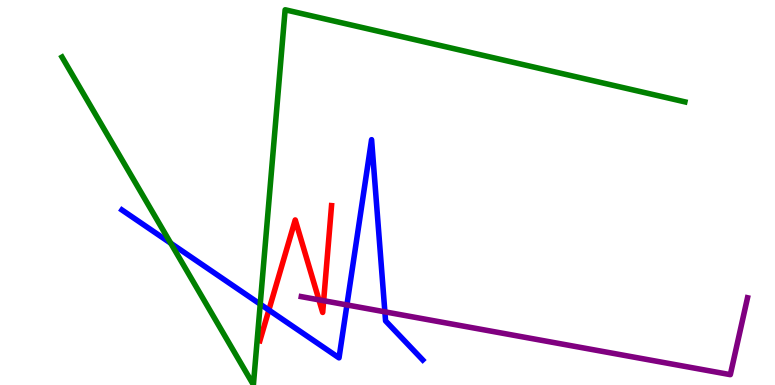[{'lines': ['blue', 'red'], 'intersections': [{'x': 3.47, 'y': 1.95}]}, {'lines': ['green', 'red'], 'intersections': []}, {'lines': ['purple', 'red'], 'intersections': [{'x': 4.12, 'y': 2.21}, {'x': 4.18, 'y': 2.19}]}, {'lines': ['blue', 'green'], 'intersections': [{'x': 2.2, 'y': 3.68}, {'x': 3.36, 'y': 2.1}]}, {'lines': ['blue', 'purple'], 'intersections': [{'x': 4.48, 'y': 2.08}, {'x': 4.97, 'y': 1.9}]}, {'lines': ['green', 'purple'], 'intersections': []}]